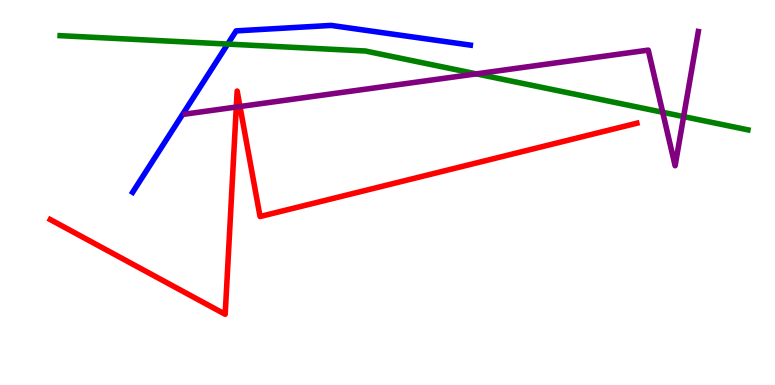[{'lines': ['blue', 'red'], 'intersections': []}, {'lines': ['green', 'red'], 'intersections': []}, {'lines': ['purple', 'red'], 'intersections': [{'x': 3.05, 'y': 7.22}, {'x': 3.1, 'y': 7.23}]}, {'lines': ['blue', 'green'], 'intersections': [{'x': 2.94, 'y': 8.86}]}, {'lines': ['blue', 'purple'], 'intersections': []}, {'lines': ['green', 'purple'], 'intersections': [{'x': 6.15, 'y': 8.08}, {'x': 8.55, 'y': 7.08}, {'x': 8.82, 'y': 6.97}]}]